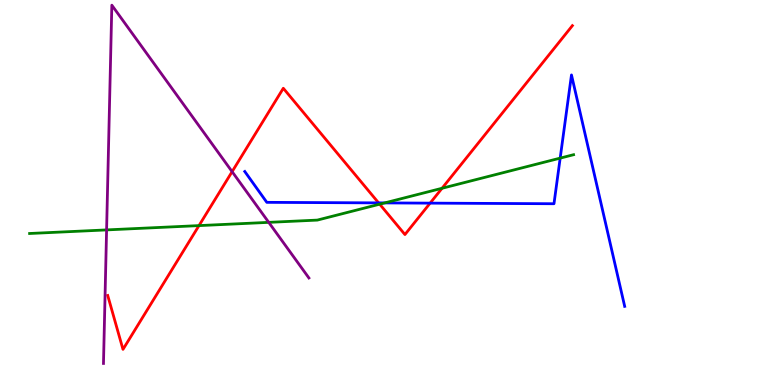[{'lines': ['blue', 'red'], 'intersections': [{'x': 4.89, 'y': 4.73}, {'x': 5.55, 'y': 4.72}]}, {'lines': ['green', 'red'], 'intersections': [{'x': 2.57, 'y': 4.14}, {'x': 4.9, 'y': 4.7}, {'x': 5.7, 'y': 5.11}]}, {'lines': ['purple', 'red'], 'intersections': [{'x': 2.99, 'y': 5.54}]}, {'lines': ['blue', 'green'], 'intersections': [{'x': 4.96, 'y': 4.73}, {'x': 7.23, 'y': 5.89}]}, {'lines': ['blue', 'purple'], 'intersections': []}, {'lines': ['green', 'purple'], 'intersections': [{'x': 1.38, 'y': 4.03}, {'x': 3.47, 'y': 4.22}]}]